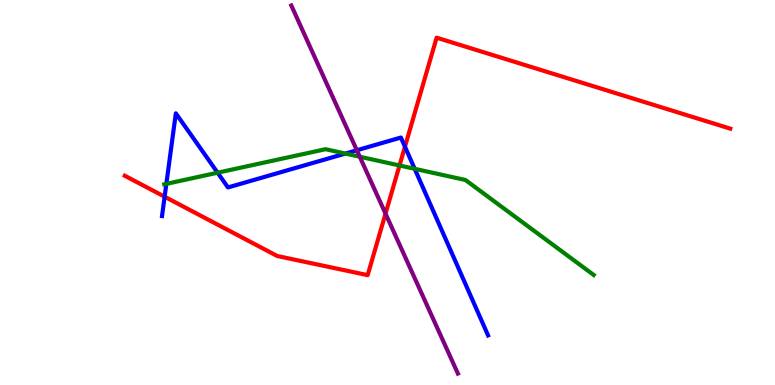[{'lines': ['blue', 'red'], 'intersections': [{'x': 2.12, 'y': 4.89}, {'x': 5.23, 'y': 6.19}]}, {'lines': ['green', 'red'], 'intersections': [{'x': 5.15, 'y': 5.7}]}, {'lines': ['purple', 'red'], 'intersections': [{'x': 4.97, 'y': 4.45}]}, {'lines': ['blue', 'green'], 'intersections': [{'x': 2.15, 'y': 5.22}, {'x': 2.81, 'y': 5.51}, {'x': 4.46, 'y': 6.01}, {'x': 5.35, 'y': 5.62}]}, {'lines': ['blue', 'purple'], 'intersections': [{'x': 4.6, 'y': 6.1}]}, {'lines': ['green', 'purple'], 'intersections': [{'x': 4.64, 'y': 5.93}]}]